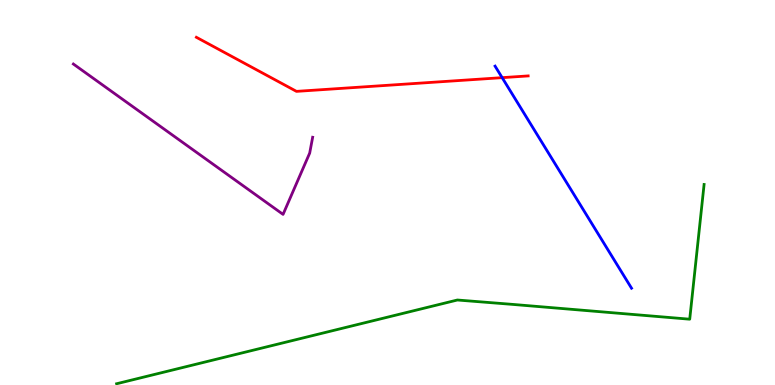[{'lines': ['blue', 'red'], 'intersections': [{'x': 6.48, 'y': 7.98}]}, {'lines': ['green', 'red'], 'intersections': []}, {'lines': ['purple', 'red'], 'intersections': []}, {'lines': ['blue', 'green'], 'intersections': []}, {'lines': ['blue', 'purple'], 'intersections': []}, {'lines': ['green', 'purple'], 'intersections': []}]